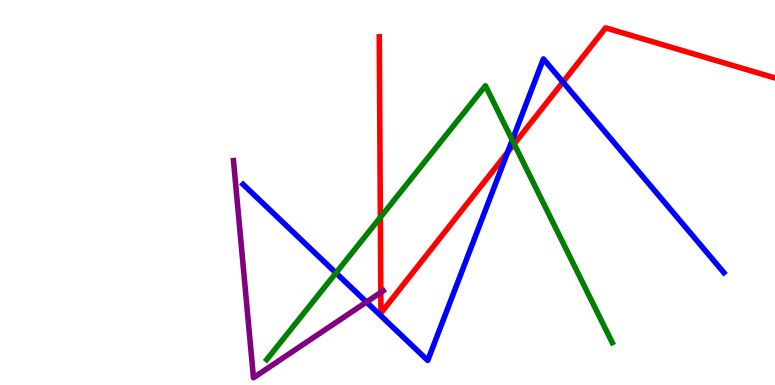[{'lines': ['blue', 'red'], 'intersections': [{'x': 6.55, 'y': 6.04}, {'x': 7.26, 'y': 7.87}]}, {'lines': ['green', 'red'], 'intersections': [{'x': 4.91, 'y': 4.35}, {'x': 6.63, 'y': 6.26}]}, {'lines': ['purple', 'red'], 'intersections': [{'x': 4.91, 'y': 2.4}]}, {'lines': ['blue', 'green'], 'intersections': [{'x': 4.33, 'y': 2.91}, {'x': 6.61, 'y': 6.36}]}, {'lines': ['blue', 'purple'], 'intersections': [{'x': 4.73, 'y': 2.15}]}, {'lines': ['green', 'purple'], 'intersections': []}]